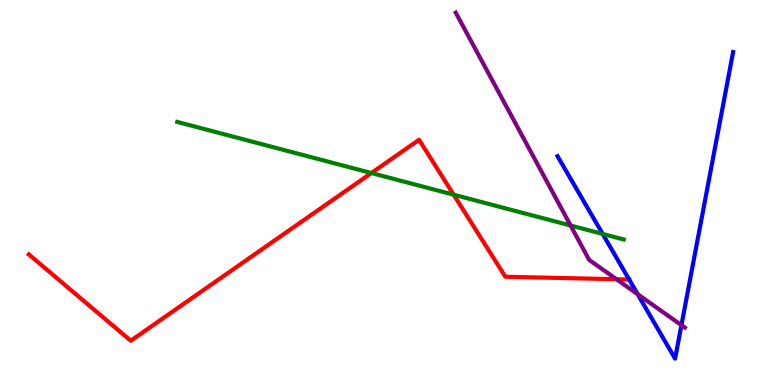[{'lines': ['blue', 'red'], 'intersections': [{'x': 8.12, 'y': 2.74}]}, {'lines': ['green', 'red'], 'intersections': [{'x': 4.79, 'y': 5.51}, {'x': 5.85, 'y': 4.94}]}, {'lines': ['purple', 'red'], 'intersections': [{'x': 7.95, 'y': 2.75}]}, {'lines': ['blue', 'green'], 'intersections': [{'x': 7.78, 'y': 3.92}]}, {'lines': ['blue', 'purple'], 'intersections': [{'x': 8.23, 'y': 2.36}, {'x': 8.79, 'y': 1.55}]}, {'lines': ['green', 'purple'], 'intersections': [{'x': 7.36, 'y': 4.14}]}]